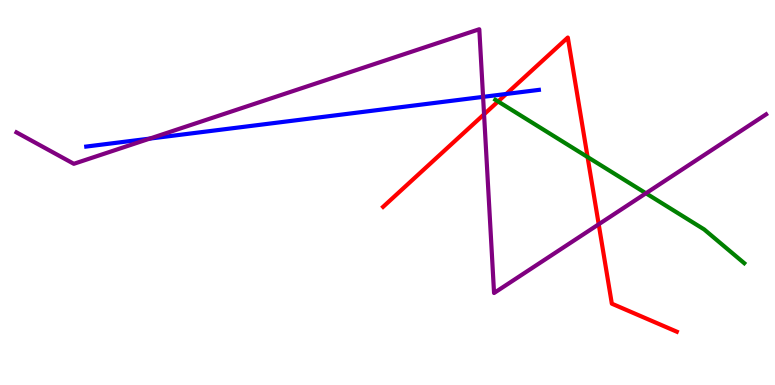[{'lines': ['blue', 'red'], 'intersections': [{'x': 6.53, 'y': 7.56}]}, {'lines': ['green', 'red'], 'intersections': [{'x': 6.43, 'y': 7.36}, {'x': 7.58, 'y': 5.92}]}, {'lines': ['purple', 'red'], 'intersections': [{'x': 6.25, 'y': 7.03}, {'x': 7.73, 'y': 4.17}]}, {'lines': ['blue', 'green'], 'intersections': []}, {'lines': ['blue', 'purple'], 'intersections': [{'x': 1.93, 'y': 6.4}, {'x': 6.23, 'y': 7.48}]}, {'lines': ['green', 'purple'], 'intersections': [{'x': 8.33, 'y': 4.98}]}]